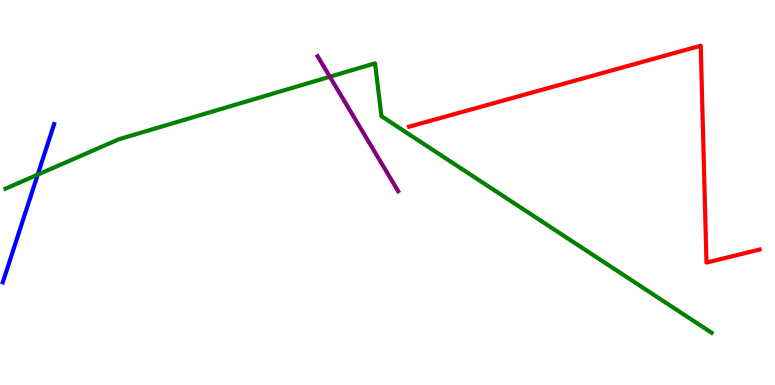[{'lines': ['blue', 'red'], 'intersections': []}, {'lines': ['green', 'red'], 'intersections': []}, {'lines': ['purple', 'red'], 'intersections': []}, {'lines': ['blue', 'green'], 'intersections': [{'x': 0.487, 'y': 5.46}]}, {'lines': ['blue', 'purple'], 'intersections': []}, {'lines': ['green', 'purple'], 'intersections': [{'x': 4.26, 'y': 8.01}]}]